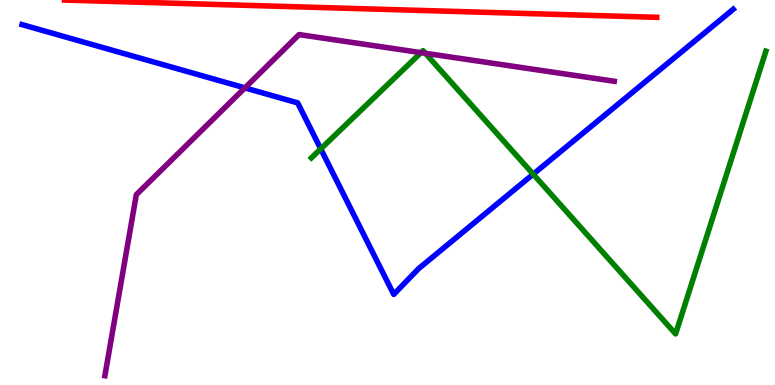[{'lines': ['blue', 'red'], 'intersections': []}, {'lines': ['green', 'red'], 'intersections': []}, {'lines': ['purple', 'red'], 'intersections': []}, {'lines': ['blue', 'green'], 'intersections': [{'x': 4.14, 'y': 6.13}, {'x': 6.88, 'y': 5.48}]}, {'lines': ['blue', 'purple'], 'intersections': [{'x': 3.16, 'y': 7.72}]}, {'lines': ['green', 'purple'], 'intersections': [{'x': 5.43, 'y': 8.63}, {'x': 5.49, 'y': 8.62}]}]